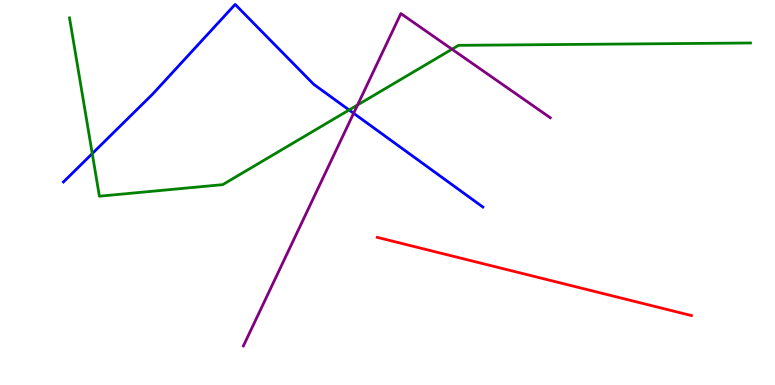[{'lines': ['blue', 'red'], 'intersections': []}, {'lines': ['green', 'red'], 'intersections': []}, {'lines': ['purple', 'red'], 'intersections': []}, {'lines': ['blue', 'green'], 'intersections': [{'x': 1.19, 'y': 6.01}, {'x': 4.5, 'y': 7.14}]}, {'lines': ['blue', 'purple'], 'intersections': [{'x': 4.56, 'y': 7.06}]}, {'lines': ['green', 'purple'], 'intersections': [{'x': 4.61, 'y': 7.27}, {'x': 5.83, 'y': 8.72}]}]